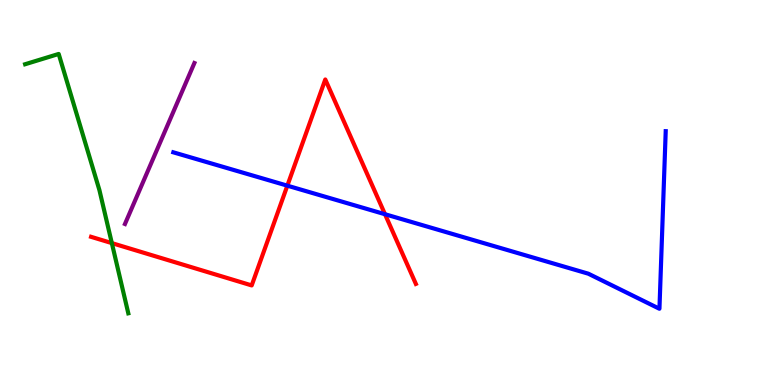[{'lines': ['blue', 'red'], 'intersections': [{'x': 3.71, 'y': 5.18}, {'x': 4.97, 'y': 4.44}]}, {'lines': ['green', 'red'], 'intersections': [{'x': 1.44, 'y': 3.69}]}, {'lines': ['purple', 'red'], 'intersections': []}, {'lines': ['blue', 'green'], 'intersections': []}, {'lines': ['blue', 'purple'], 'intersections': []}, {'lines': ['green', 'purple'], 'intersections': []}]